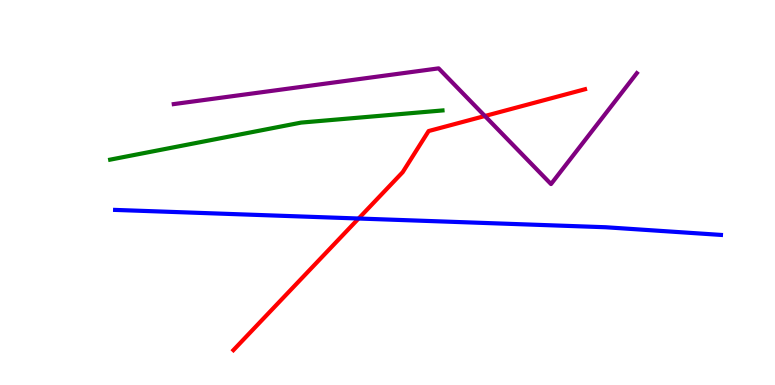[{'lines': ['blue', 'red'], 'intersections': [{'x': 4.63, 'y': 4.32}]}, {'lines': ['green', 'red'], 'intersections': []}, {'lines': ['purple', 'red'], 'intersections': [{'x': 6.26, 'y': 6.99}]}, {'lines': ['blue', 'green'], 'intersections': []}, {'lines': ['blue', 'purple'], 'intersections': []}, {'lines': ['green', 'purple'], 'intersections': []}]